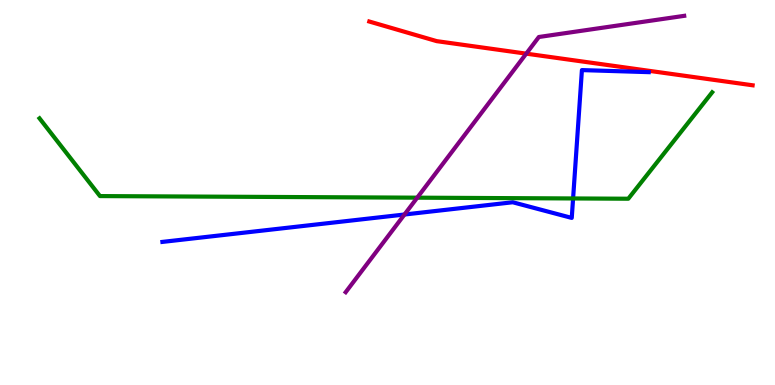[{'lines': ['blue', 'red'], 'intersections': []}, {'lines': ['green', 'red'], 'intersections': []}, {'lines': ['purple', 'red'], 'intersections': [{'x': 6.79, 'y': 8.61}]}, {'lines': ['blue', 'green'], 'intersections': [{'x': 7.39, 'y': 4.85}]}, {'lines': ['blue', 'purple'], 'intersections': [{'x': 5.22, 'y': 4.43}]}, {'lines': ['green', 'purple'], 'intersections': [{'x': 5.38, 'y': 4.87}]}]